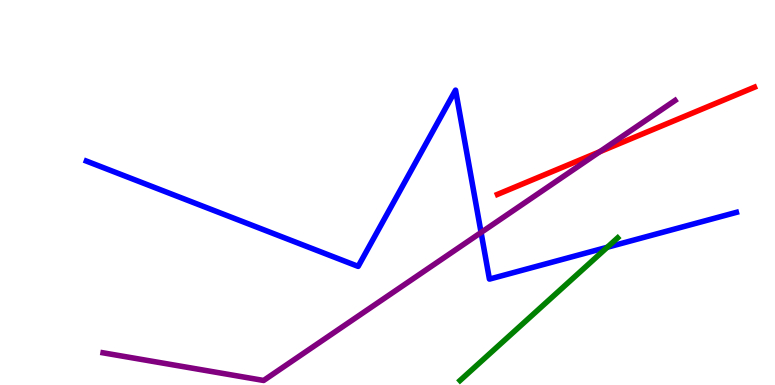[{'lines': ['blue', 'red'], 'intersections': []}, {'lines': ['green', 'red'], 'intersections': []}, {'lines': ['purple', 'red'], 'intersections': [{'x': 7.74, 'y': 6.06}]}, {'lines': ['blue', 'green'], 'intersections': [{'x': 7.84, 'y': 3.58}]}, {'lines': ['blue', 'purple'], 'intersections': [{'x': 6.21, 'y': 3.96}]}, {'lines': ['green', 'purple'], 'intersections': []}]